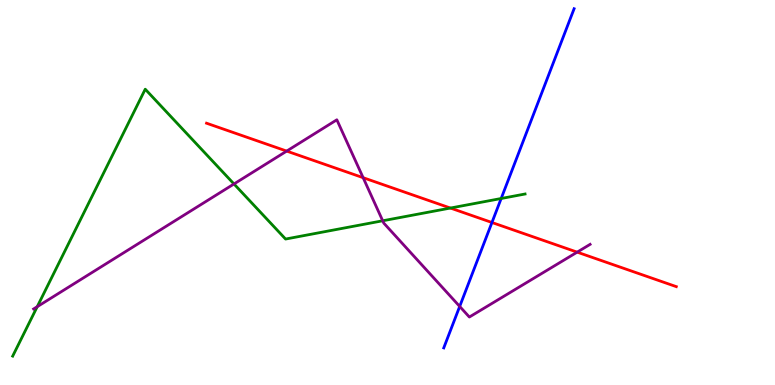[{'lines': ['blue', 'red'], 'intersections': [{'x': 6.35, 'y': 4.22}]}, {'lines': ['green', 'red'], 'intersections': [{'x': 5.81, 'y': 4.6}]}, {'lines': ['purple', 'red'], 'intersections': [{'x': 3.7, 'y': 6.08}, {'x': 4.69, 'y': 5.38}, {'x': 7.45, 'y': 3.45}]}, {'lines': ['blue', 'green'], 'intersections': [{'x': 6.47, 'y': 4.84}]}, {'lines': ['blue', 'purple'], 'intersections': [{'x': 5.93, 'y': 2.04}]}, {'lines': ['green', 'purple'], 'intersections': [{'x': 0.48, 'y': 2.03}, {'x': 3.02, 'y': 5.22}, {'x': 4.94, 'y': 4.27}]}]